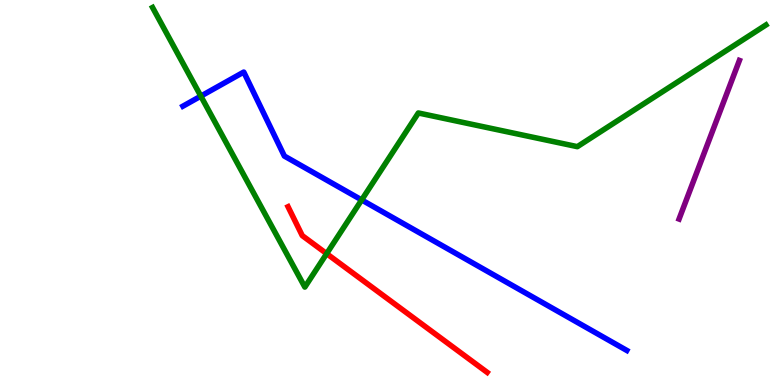[{'lines': ['blue', 'red'], 'intersections': []}, {'lines': ['green', 'red'], 'intersections': [{'x': 4.21, 'y': 3.41}]}, {'lines': ['purple', 'red'], 'intersections': []}, {'lines': ['blue', 'green'], 'intersections': [{'x': 2.59, 'y': 7.5}, {'x': 4.67, 'y': 4.81}]}, {'lines': ['blue', 'purple'], 'intersections': []}, {'lines': ['green', 'purple'], 'intersections': []}]